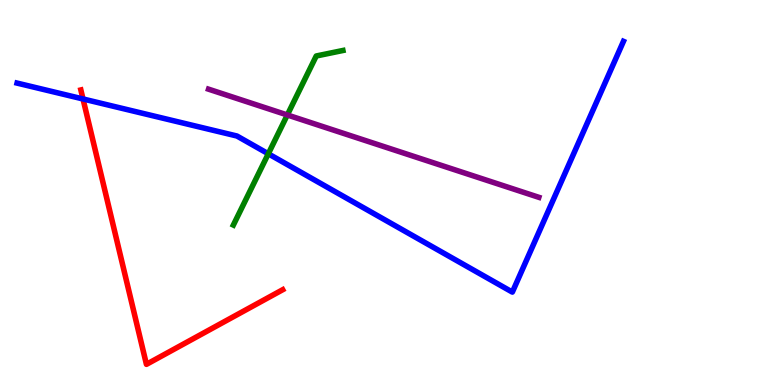[{'lines': ['blue', 'red'], 'intersections': [{'x': 1.07, 'y': 7.43}]}, {'lines': ['green', 'red'], 'intersections': []}, {'lines': ['purple', 'red'], 'intersections': []}, {'lines': ['blue', 'green'], 'intersections': [{'x': 3.46, 'y': 6.01}]}, {'lines': ['blue', 'purple'], 'intersections': []}, {'lines': ['green', 'purple'], 'intersections': [{'x': 3.71, 'y': 7.01}]}]